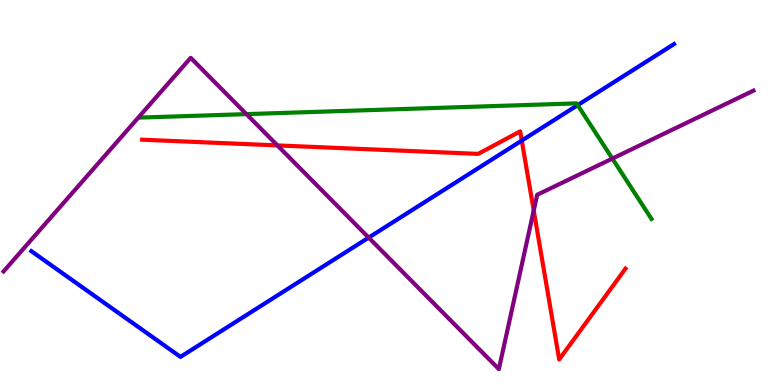[{'lines': ['blue', 'red'], 'intersections': [{'x': 6.73, 'y': 6.35}]}, {'lines': ['green', 'red'], 'intersections': []}, {'lines': ['purple', 'red'], 'intersections': [{'x': 3.58, 'y': 6.22}, {'x': 6.89, 'y': 4.53}]}, {'lines': ['blue', 'green'], 'intersections': [{'x': 7.45, 'y': 7.27}]}, {'lines': ['blue', 'purple'], 'intersections': [{'x': 4.76, 'y': 3.83}]}, {'lines': ['green', 'purple'], 'intersections': [{'x': 3.18, 'y': 7.04}, {'x': 7.9, 'y': 5.88}]}]